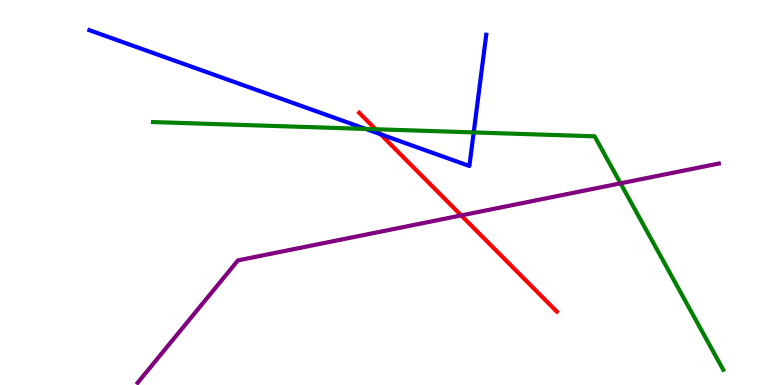[{'lines': ['blue', 'red'], 'intersections': [{'x': 4.91, 'y': 6.51}]}, {'lines': ['green', 'red'], 'intersections': [{'x': 4.85, 'y': 6.64}]}, {'lines': ['purple', 'red'], 'intersections': [{'x': 5.95, 'y': 4.4}]}, {'lines': ['blue', 'green'], 'intersections': [{'x': 4.72, 'y': 6.65}, {'x': 6.11, 'y': 6.56}]}, {'lines': ['blue', 'purple'], 'intersections': []}, {'lines': ['green', 'purple'], 'intersections': [{'x': 8.01, 'y': 5.24}]}]